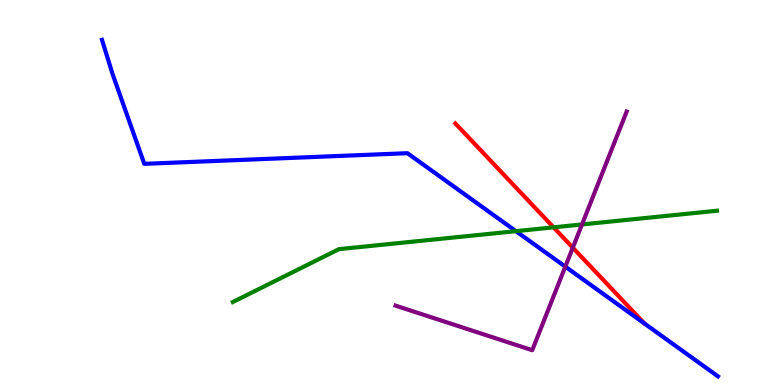[{'lines': ['blue', 'red'], 'intersections': []}, {'lines': ['green', 'red'], 'intersections': [{'x': 7.14, 'y': 4.1}]}, {'lines': ['purple', 'red'], 'intersections': [{'x': 7.39, 'y': 3.57}]}, {'lines': ['blue', 'green'], 'intersections': [{'x': 6.66, 'y': 4.0}]}, {'lines': ['blue', 'purple'], 'intersections': [{'x': 7.29, 'y': 3.07}]}, {'lines': ['green', 'purple'], 'intersections': [{'x': 7.51, 'y': 4.17}]}]